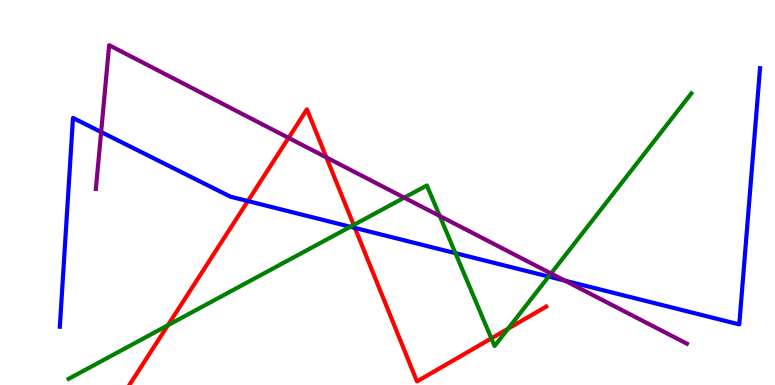[{'lines': ['blue', 'red'], 'intersections': [{'x': 3.2, 'y': 4.78}, {'x': 4.58, 'y': 4.08}]}, {'lines': ['green', 'red'], 'intersections': [{'x': 2.17, 'y': 1.55}, {'x': 4.56, 'y': 4.16}, {'x': 6.34, 'y': 1.21}, {'x': 6.56, 'y': 1.46}]}, {'lines': ['purple', 'red'], 'intersections': [{'x': 3.72, 'y': 6.42}, {'x': 4.21, 'y': 5.91}]}, {'lines': ['blue', 'green'], 'intersections': [{'x': 4.52, 'y': 4.11}, {'x': 5.88, 'y': 3.42}, {'x': 7.08, 'y': 2.82}]}, {'lines': ['blue', 'purple'], 'intersections': [{'x': 1.3, 'y': 6.57}, {'x': 7.29, 'y': 2.71}]}, {'lines': ['green', 'purple'], 'intersections': [{'x': 5.22, 'y': 4.87}, {'x': 5.67, 'y': 4.39}, {'x': 7.11, 'y': 2.9}]}]